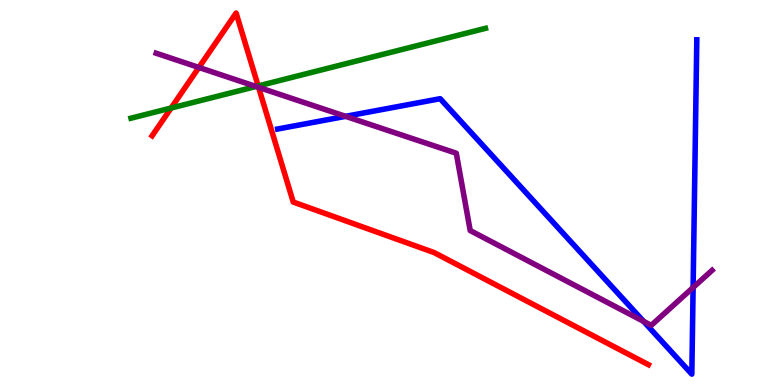[{'lines': ['blue', 'red'], 'intersections': []}, {'lines': ['green', 'red'], 'intersections': [{'x': 2.21, 'y': 7.19}, {'x': 3.33, 'y': 7.77}]}, {'lines': ['purple', 'red'], 'intersections': [{'x': 2.57, 'y': 8.25}, {'x': 3.34, 'y': 7.73}]}, {'lines': ['blue', 'green'], 'intersections': []}, {'lines': ['blue', 'purple'], 'intersections': [{'x': 4.46, 'y': 6.98}, {'x': 8.3, 'y': 1.65}, {'x': 8.94, 'y': 2.53}]}, {'lines': ['green', 'purple'], 'intersections': [{'x': 3.3, 'y': 7.75}]}]